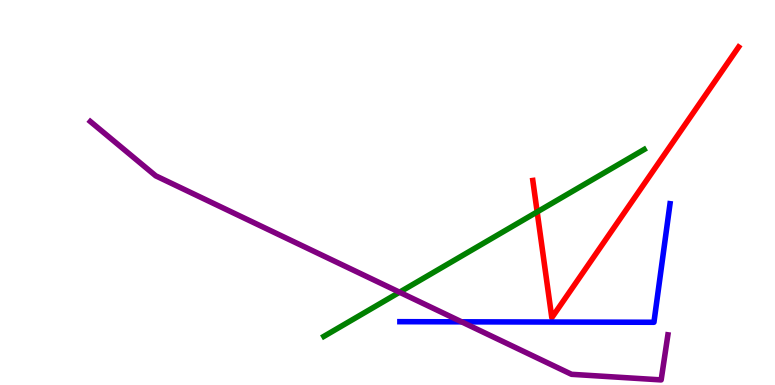[{'lines': ['blue', 'red'], 'intersections': []}, {'lines': ['green', 'red'], 'intersections': [{'x': 6.93, 'y': 4.5}]}, {'lines': ['purple', 'red'], 'intersections': []}, {'lines': ['blue', 'green'], 'intersections': []}, {'lines': ['blue', 'purple'], 'intersections': [{'x': 5.96, 'y': 1.64}]}, {'lines': ['green', 'purple'], 'intersections': [{'x': 5.16, 'y': 2.41}]}]